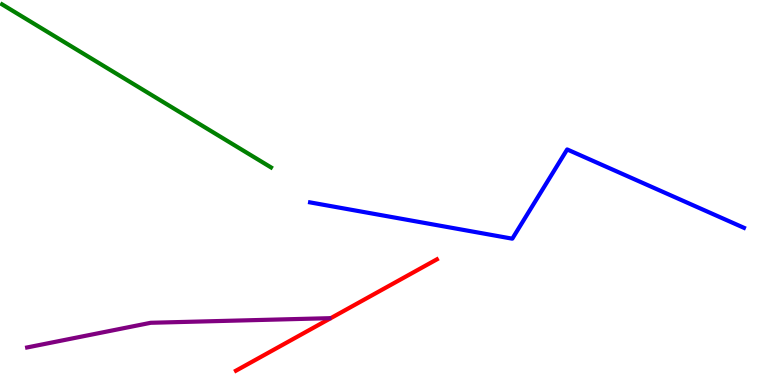[{'lines': ['blue', 'red'], 'intersections': []}, {'lines': ['green', 'red'], 'intersections': []}, {'lines': ['purple', 'red'], 'intersections': []}, {'lines': ['blue', 'green'], 'intersections': []}, {'lines': ['blue', 'purple'], 'intersections': []}, {'lines': ['green', 'purple'], 'intersections': []}]